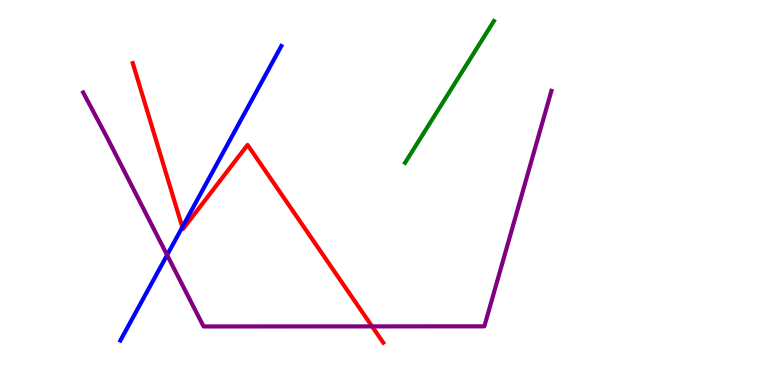[{'lines': ['blue', 'red'], 'intersections': [{'x': 2.35, 'y': 4.1}]}, {'lines': ['green', 'red'], 'intersections': []}, {'lines': ['purple', 'red'], 'intersections': [{'x': 4.8, 'y': 1.52}]}, {'lines': ['blue', 'green'], 'intersections': []}, {'lines': ['blue', 'purple'], 'intersections': [{'x': 2.16, 'y': 3.38}]}, {'lines': ['green', 'purple'], 'intersections': []}]